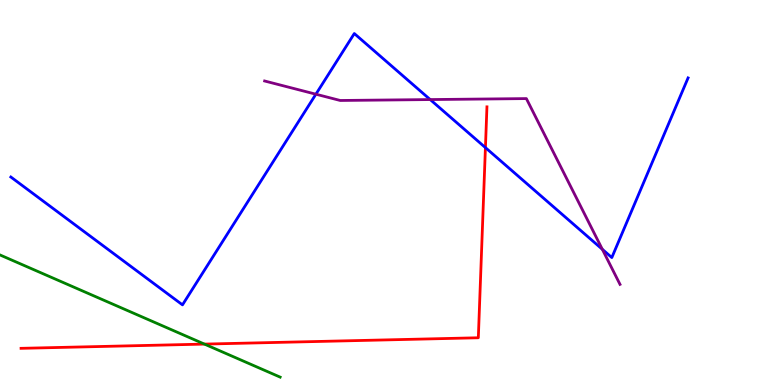[{'lines': ['blue', 'red'], 'intersections': [{'x': 6.26, 'y': 6.17}]}, {'lines': ['green', 'red'], 'intersections': [{'x': 2.64, 'y': 1.06}]}, {'lines': ['purple', 'red'], 'intersections': []}, {'lines': ['blue', 'green'], 'intersections': []}, {'lines': ['blue', 'purple'], 'intersections': [{'x': 4.08, 'y': 7.55}, {'x': 5.55, 'y': 7.41}, {'x': 7.77, 'y': 3.52}]}, {'lines': ['green', 'purple'], 'intersections': []}]